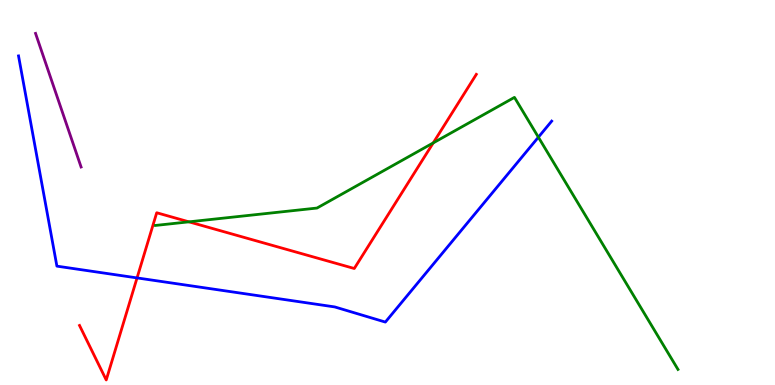[{'lines': ['blue', 'red'], 'intersections': [{'x': 1.77, 'y': 2.78}]}, {'lines': ['green', 'red'], 'intersections': [{'x': 2.44, 'y': 4.24}, {'x': 5.59, 'y': 6.29}]}, {'lines': ['purple', 'red'], 'intersections': []}, {'lines': ['blue', 'green'], 'intersections': [{'x': 6.95, 'y': 6.44}]}, {'lines': ['blue', 'purple'], 'intersections': []}, {'lines': ['green', 'purple'], 'intersections': []}]